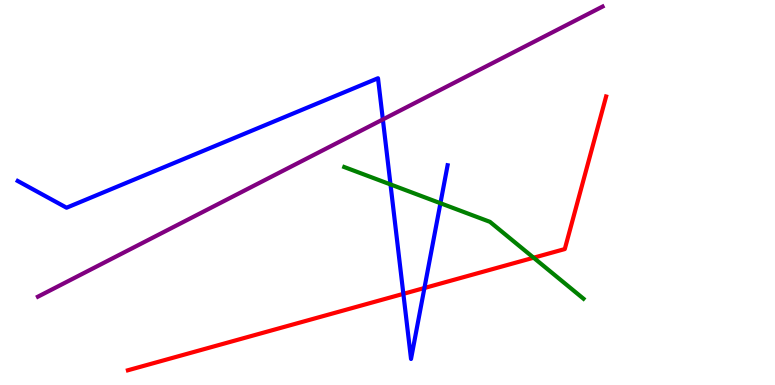[{'lines': ['blue', 'red'], 'intersections': [{'x': 5.2, 'y': 2.37}, {'x': 5.48, 'y': 2.52}]}, {'lines': ['green', 'red'], 'intersections': [{'x': 6.89, 'y': 3.31}]}, {'lines': ['purple', 'red'], 'intersections': []}, {'lines': ['blue', 'green'], 'intersections': [{'x': 5.04, 'y': 5.21}, {'x': 5.68, 'y': 4.72}]}, {'lines': ['blue', 'purple'], 'intersections': [{'x': 4.94, 'y': 6.9}]}, {'lines': ['green', 'purple'], 'intersections': []}]